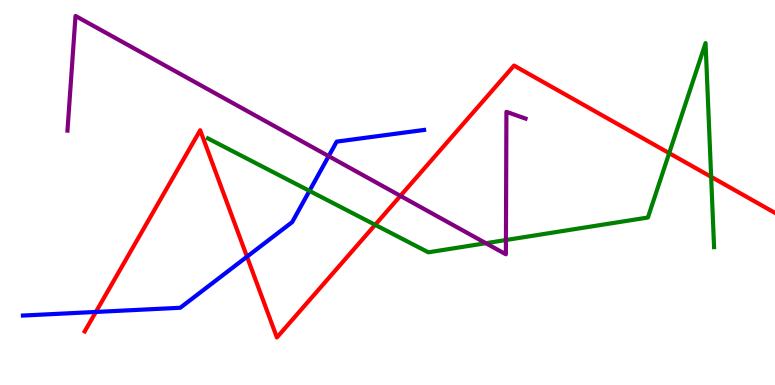[{'lines': ['blue', 'red'], 'intersections': [{'x': 1.24, 'y': 1.9}, {'x': 3.19, 'y': 3.33}]}, {'lines': ['green', 'red'], 'intersections': [{'x': 4.84, 'y': 4.16}, {'x': 8.63, 'y': 6.02}, {'x': 9.18, 'y': 5.41}]}, {'lines': ['purple', 'red'], 'intersections': [{'x': 5.17, 'y': 4.91}]}, {'lines': ['blue', 'green'], 'intersections': [{'x': 3.99, 'y': 5.04}]}, {'lines': ['blue', 'purple'], 'intersections': [{'x': 4.24, 'y': 5.94}]}, {'lines': ['green', 'purple'], 'intersections': [{'x': 6.27, 'y': 3.68}, {'x': 6.53, 'y': 3.77}]}]